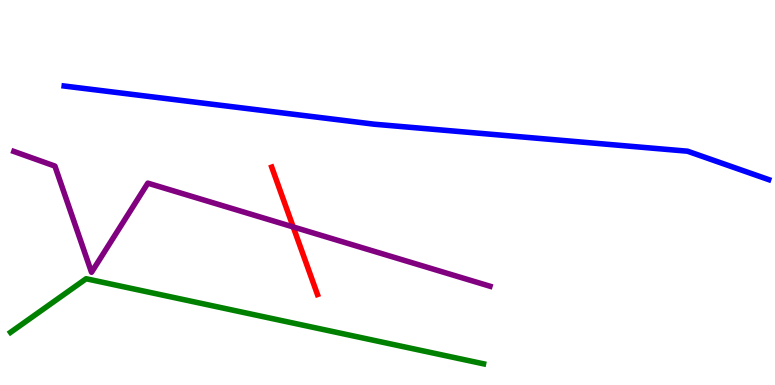[{'lines': ['blue', 'red'], 'intersections': []}, {'lines': ['green', 'red'], 'intersections': []}, {'lines': ['purple', 'red'], 'intersections': [{'x': 3.78, 'y': 4.11}]}, {'lines': ['blue', 'green'], 'intersections': []}, {'lines': ['blue', 'purple'], 'intersections': []}, {'lines': ['green', 'purple'], 'intersections': []}]